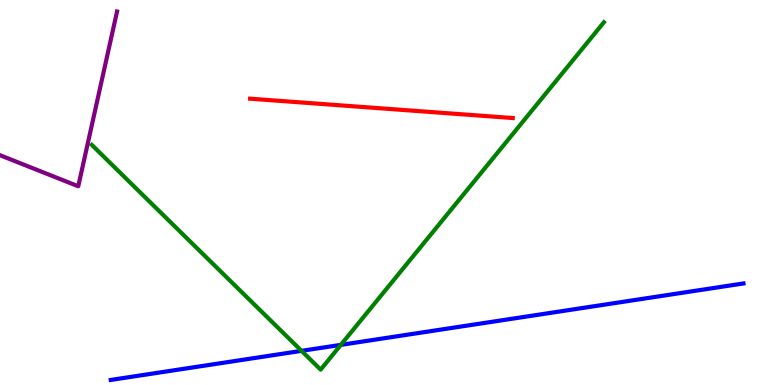[{'lines': ['blue', 'red'], 'intersections': []}, {'lines': ['green', 'red'], 'intersections': []}, {'lines': ['purple', 'red'], 'intersections': []}, {'lines': ['blue', 'green'], 'intersections': [{'x': 3.89, 'y': 0.887}, {'x': 4.4, 'y': 1.04}]}, {'lines': ['blue', 'purple'], 'intersections': []}, {'lines': ['green', 'purple'], 'intersections': []}]